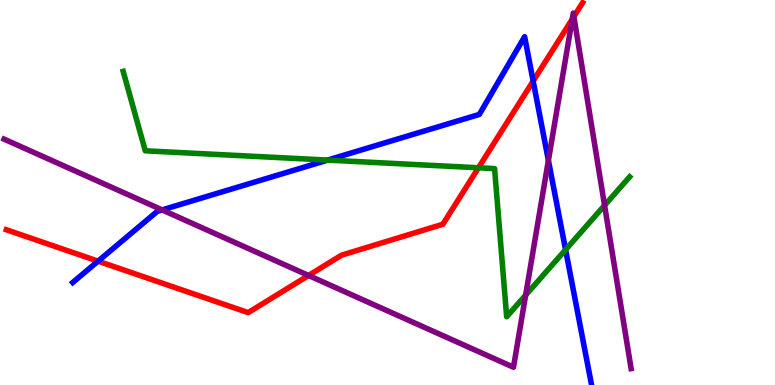[{'lines': ['blue', 'red'], 'intersections': [{'x': 1.27, 'y': 3.22}, {'x': 6.88, 'y': 7.89}]}, {'lines': ['green', 'red'], 'intersections': [{'x': 6.17, 'y': 5.64}]}, {'lines': ['purple', 'red'], 'intersections': [{'x': 3.98, 'y': 2.85}, {'x': 7.38, 'y': 9.5}, {'x': 7.4, 'y': 9.57}]}, {'lines': ['blue', 'green'], 'intersections': [{'x': 4.23, 'y': 5.84}, {'x': 7.3, 'y': 3.51}]}, {'lines': ['blue', 'purple'], 'intersections': [{'x': 2.09, 'y': 4.55}, {'x': 7.08, 'y': 5.83}]}, {'lines': ['green', 'purple'], 'intersections': [{'x': 6.78, 'y': 2.33}, {'x': 7.8, 'y': 4.67}]}]